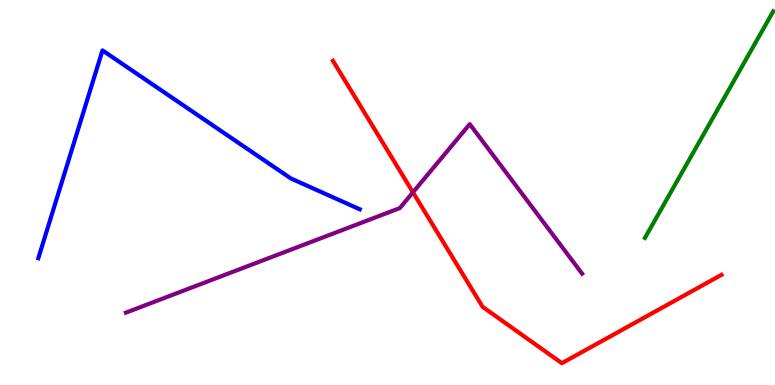[{'lines': ['blue', 'red'], 'intersections': []}, {'lines': ['green', 'red'], 'intersections': []}, {'lines': ['purple', 'red'], 'intersections': [{'x': 5.33, 'y': 5.0}]}, {'lines': ['blue', 'green'], 'intersections': []}, {'lines': ['blue', 'purple'], 'intersections': []}, {'lines': ['green', 'purple'], 'intersections': []}]